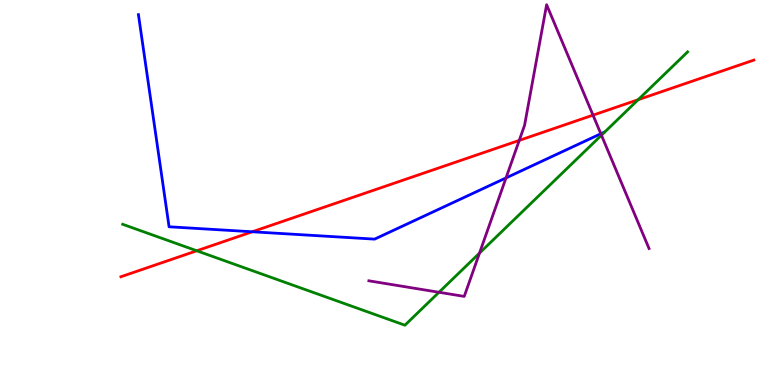[{'lines': ['blue', 'red'], 'intersections': [{'x': 3.26, 'y': 3.98}]}, {'lines': ['green', 'red'], 'intersections': [{'x': 2.54, 'y': 3.49}, {'x': 8.23, 'y': 7.41}]}, {'lines': ['purple', 'red'], 'intersections': [{'x': 6.7, 'y': 6.35}, {'x': 7.65, 'y': 7.01}]}, {'lines': ['blue', 'green'], 'intersections': []}, {'lines': ['blue', 'purple'], 'intersections': [{'x': 6.53, 'y': 5.38}, {'x': 7.75, 'y': 6.53}]}, {'lines': ['green', 'purple'], 'intersections': [{'x': 5.66, 'y': 2.41}, {'x': 6.19, 'y': 3.43}, {'x': 7.76, 'y': 6.49}]}]